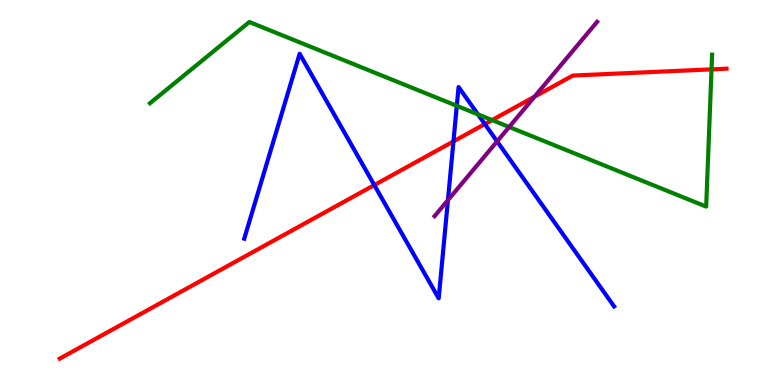[{'lines': ['blue', 'red'], 'intersections': [{'x': 4.83, 'y': 5.19}, {'x': 5.85, 'y': 6.33}, {'x': 6.26, 'y': 6.78}]}, {'lines': ['green', 'red'], 'intersections': [{'x': 6.35, 'y': 6.88}, {'x': 9.18, 'y': 8.2}]}, {'lines': ['purple', 'red'], 'intersections': [{'x': 6.9, 'y': 7.49}]}, {'lines': ['blue', 'green'], 'intersections': [{'x': 5.89, 'y': 7.25}, {'x': 6.17, 'y': 7.03}]}, {'lines': ['blue', 'purple'], 'intersections': [{'x': 5.78, 'y': 4.8}, {'x': 6.41, 'y': 6.33}]}, {'lines': ['green', 'purple'], 'intersections': [{'x': 6.57, 'y': 6.7}]}]